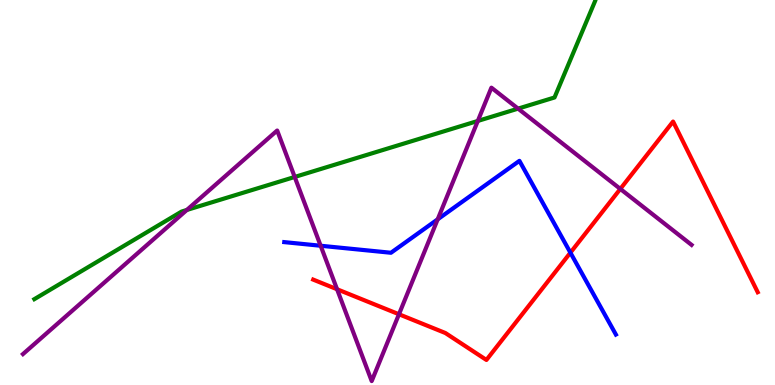[{'lines': ['blue', 'red'], 'intersections': [{'x': 7.36, 'y': 3.44}]}, {'lines': ['green', 'red'], 'intersections': []}, {'lines': ['purple', 'red'], 'intersections': [{'x': 4.35, 'y': 2.49}, {'x': 5.15, 'y': 1.84}, {'x': 8.0, 'y': 5.09}]}, {'lines': ['blue', 'green'], 'intersections': []}, {'lines': ['blue', 'purple'], 'intersections': [{'x': 4.14, 'y': 3.62}, {'x': 5.65, 'y': 4.3}]}, {'lines': ['green', 'purple'], 'intersections': [{'x': 2.41, 'y': 4.55}, {'x': 3.8, 'y': 5.4}, {'x': 6.17, 'y': 6.86}, {'x': 6.68, 'y': 7.18}]}]